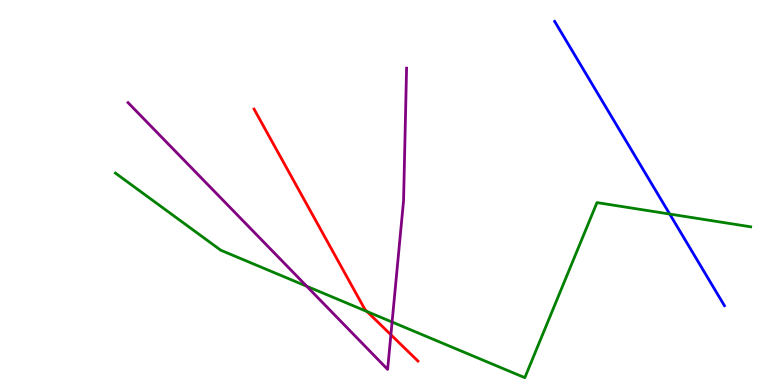[{'lines': ['blue', 'red'], 'intersections': []}, {'lines': ['green', 'red'], 'intersections': [{'x': 4.74, 'y': 1.91}]}, {'lines': ['purple', 'red'], 'intersections': [{'x': 5.04, 'y': 1.31}]}, {'lines': ['blue', 'green'], 'intersections': [{'x': 8.64, 'y': 4.44}]}, {'lines': ['blue', 'purple'], 'intersections': []}, {'lines': ['green', 'purple'], 'intersections': [{'x': 3.96, 'y': 2.56}, {'x': 5.06, 'y': 1.64}]}]